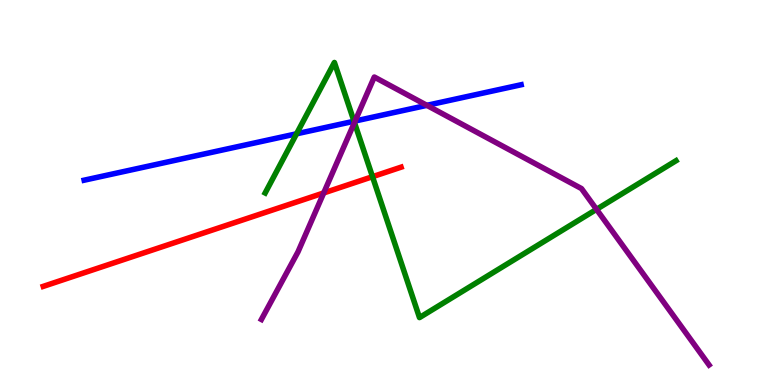[{'lines': ['blue', 'red'], 'intersections': []}, {'lines': ['green', 'red'], 'intersections': [{'x': 4.81, 'y': 5.41}]}, {'lines': ['purple', 'red'], 'intersections': [{'x': 4.18, 'y': 4.99}]}, {'lines': ['blue', 'green'], 'intersections': [{'x': 3.83, 'y': 6.52}, {'x': 4.57, 'y': 6.85}]}, {'lines': ['blue', 'purple'], 'intersections': [{'x': 4.58, 'y': 6.86}, {'x': 5.51, 'y': 7.26}]}, {'lines': ['green', 'purple'], 'intersections': [{'x': 4.57, 'y': 6.82}, {'x': 7.7, 'y': 4.56}]}]